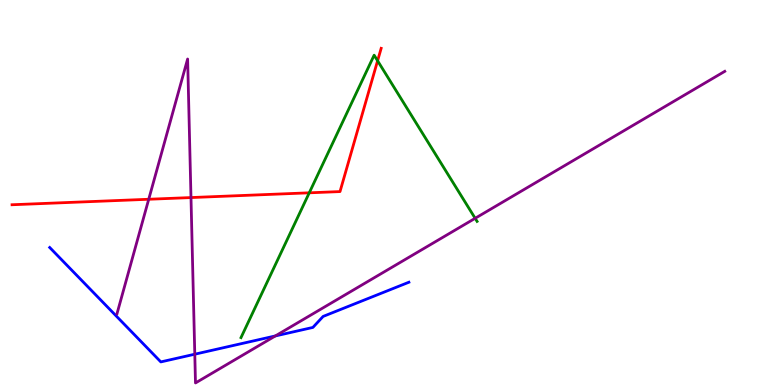[{'lines': ['blue', 'red'], 'intersections': []}, {'lines': ['green', 'red'], 'intersections': [{'x': 3.99, 'y': 4.99}, {'x': 4.87, 'y': 8.42}]}, {'lines': ['purple', 'red'], 'intersections': [{'x': 1.92, 'y': 4.82}, {'x': 2.46, 'y': 4.87}]}, {'lines': ['blue', 'green'], 'intersections': []}, {'lines': ['blue', 'purple'], 'intersections': [{'x': 2.51, 'y': 0.8}, {'x': 3.55, 'y': 1.27}]}, {'lines': ['green', 'purple'], 'intersections': [{'x': 6.13, 'y': 4.33}]}]